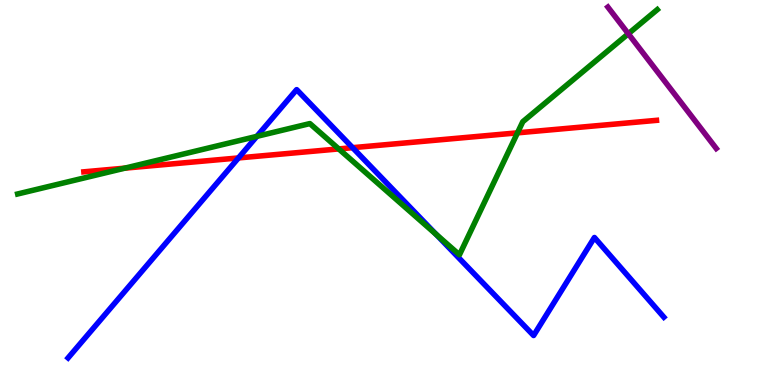[{'lines': ['blue', 'red'], 'intersections': [{'x': 3.08, 'y': 5.9}, {'x': 4.55, 'y': 6.16}]}, {'lines': ['green', 'red'], 'intersections': [{'x': 1.61, 'y': 5.63}, {'x': 4.37, 'y': 6.13}, {'x': 6.68, 'y': 6.55}]}, {'lines': ['purple', 'red'], 'intersections': []}, {'lines': ['blue', 'green'], 'intersections': [{'x': 3.31, 'y': 6.46}, {'x': 5.63, 'y': 3.91}]}, {'lines': ['blue', 'purple'], 'intersections': []}, {'lines': ['green', 'purple'], 'intersections': [{'x': 8.11, 'y': 9.12}]}]